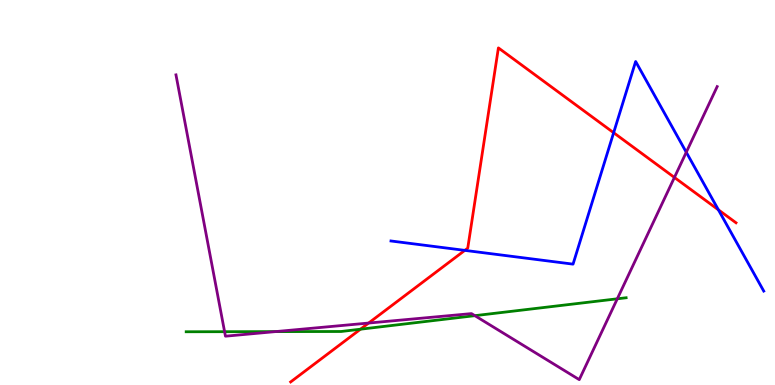[{'lines': ['blue', 'red'], 'intersections': [{'x': 6.0, 'y': 3.5}, {'x': 7.92, 'y': 6.55}, {'x': 9.27, 'y': 4.55}]}, {'lines': ['green', 'red'], 'intersections': [{'x': 4.65, 'y': 1.45}]}, {'lines': ['purple', 'red'], 'intersections': [{'x': 4.76, 'y': 1.61}, {'x': 8.7, 'y': 5.39}]}, {'lines': ['blue', 'green'], 'intersections': []}, {'lines': ['blue', 'purple'], 'intersections': [{'x': 8.86, 'y': 6.05}]}, {'lines': ['green', 'purple'], 'intersections': [{'x': 2.9, 'y': 1.38}, {'x': 3.55, 'y': 1.39}, {'x': 6.13, 'y': 1.8}, {'x': 7.97, 'y': 2.24}]}]